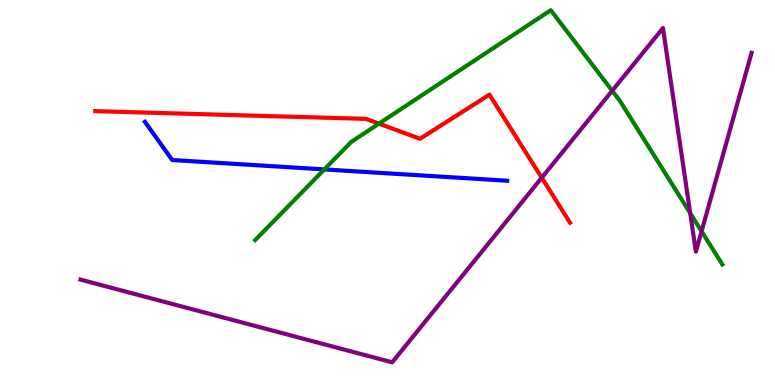[{'lines': ['blue', 'red'], 'intersections': []}, {'lines': ['green', 'red'], 'intersections': [{'x': 4.89, 'y': 6.79}]}, {'lines': ['purple', 'red'], 'intersections': [{'x': 6.99, 'y': 5.38}]}, {'lines': ['blue', 'green'], 'intersections': [{'x': 4.18, 'y': 5.6}]}, {'lines': ['blue', 'purple'], 'intersections': []}, {'lines': ['green', 'purple'], 'intersections': [{'x': 7.9, 'y': 7.64}, {'x': 8.91, 'y': 4.46}, {'x': 9.05, 'y': 3.99}]}]